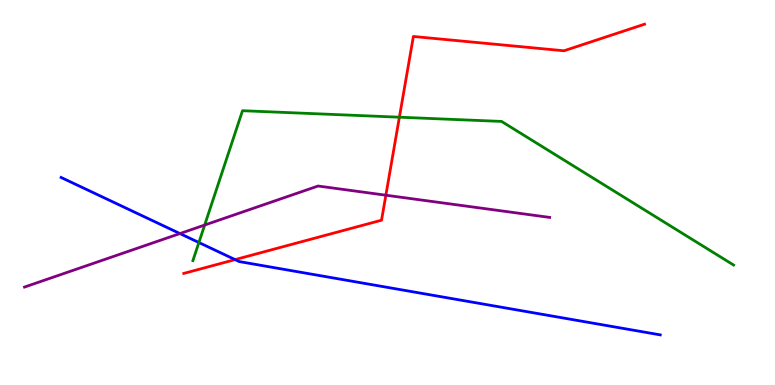[{'lines': ['blue', 'red'], 'intersections': [{'x': 3.03, 'y': 3.26}]}, {'lines': ['green', 'red'], 'intersections': [{'x': 5.15, 'y': 6.96}]}, {'lines': ['purple', 'red'], 'intersections': [{'x': 4.98, 'y': 4.93}]}, {'lines': ['blue', 'green'], 'intersections': [{'x': 2.57, 'y': 3.7}]}, {'lines': ['blue', 'purple'], 'intersections': [{'x': 2.32, 'y': 3.93}]}, {'lines': ['green', 'purple'], 'intersections': [{'x': 2.64, 'y': 4.15}]}]